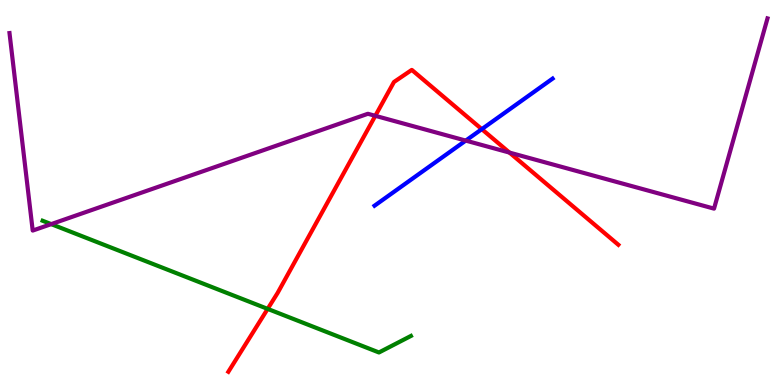[{'lines': ['blue', 'red'], 'intersections': [{'x': 6.22, 'y': 6.65}]}, {'lines': ['green', 'red'], 'intersections': [{'x': 3.45, 'y': 1.98}]}, {'lines': ['purple', 'red'], 'intersections': [{'x': 4.84, 'y': 6.99}, {'x': 6.57, 'y': 6.04}]}, {'lines': ['blue', 'green'], 'intersections': []}, {'lines': ['blue', 'purple'], 'intersections': [{'x': 6.01, 'y': 6.35}]}, {'lines': ['green', 'purple'], 'intersections': [{'x': 0.661, 'y': 4.18}]}]